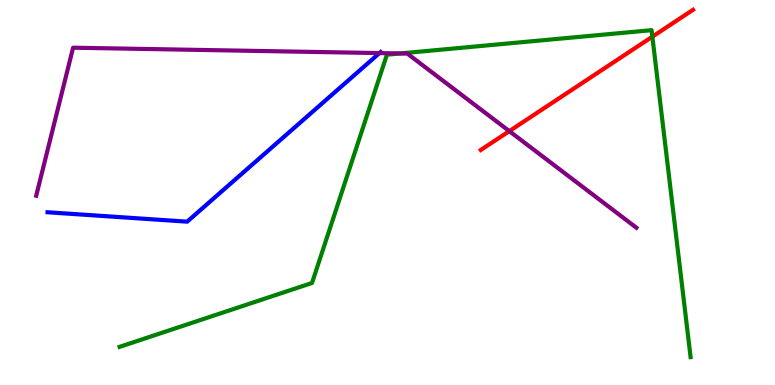[{'lines': ['blue', 'red'], 'intersections': []}, {'lines': ['green', 'red'], 'intersections': [{'x': 8.42, 'y': 9.05}]}, {'lines': ['purple', 'red'], 'intersections': [{'x': 6.57, 'y': 6.59}]}, {'lines': ['blue', 'green'], 'intersections': []}, {'lines': ['blue', 'purple'], 'intersections': [{'x': 4.9, 'y': 8.62}]}, {'lines': ['green', 'purple'], 'intersections': [{'x': 5.17, 'y': 8.61}]}]